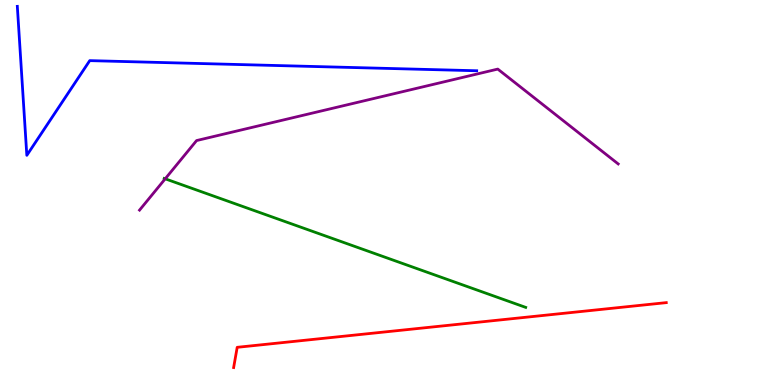[{'lines': ['blue', 'red'], 'intersections': []}, {'lines': ['green', 'red'], 'intersections': []}, {'lines': ['purple', 'red'], 'intersections': []}, {'lines': ['blue', 'green'], 'intersections': []}, {'lines': ['blue', 'purple'], 'intersections': []}, {'lines': ['green', 'purple'], 'intersections': [{'x': 2.13, 'y': 5.36}]}]